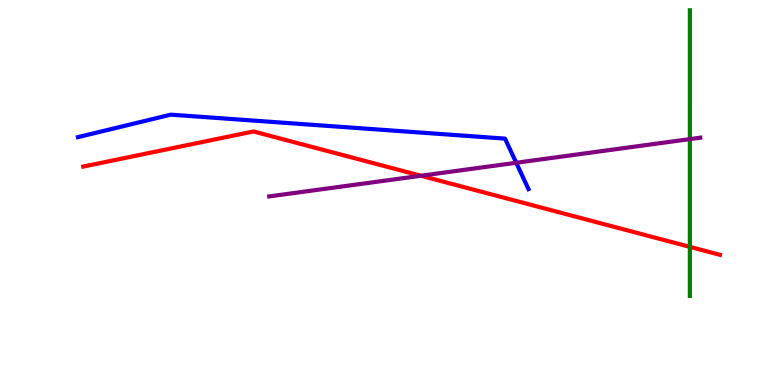[{'lines': ['blue', 'red'], 'intersections': []}, {'lines': ['green', 'red'], 'intersections': [{'x': 8.9, 'y': 3.59}]}, {'lines': ['purple', 'red'], 'intersections': [{'x': 5.43, 'y': 5.44}]}, {'lines': ['blue', 'green'], 'intersections': []}, {'lines': ['blue', 'purple'], 'intersections': [{'x': 6.66, 'y': 5.77}]}, {'lines': ['green', 'purple'], 'intersections': [{'x': 8.9, 'y': 6.39}]}]